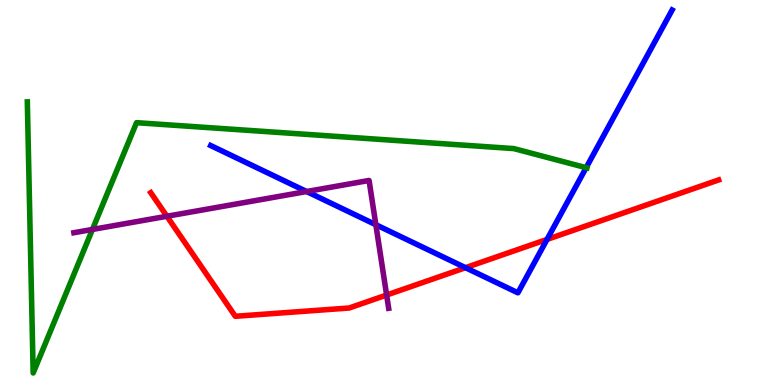[{'lines': ['blue', 'red'], 'intersections': [{'x': 6.01, 'y': 3.05}, {'x': 7.06, 'y': 3.78}]}, {'lines': ['green', 'red'], 'intersections': []}, {'lines': ['purple', 'red'], 'intersections': [{'x': 2.15, 'y': 4.38}, {'x': 4.99, 'y': 2.34}]}, {'lines': ['blue', 'green'], 'intersections': [{'x': 7.56, 'y': 5.64}]}, {'lines': ['blue', 'purple'], 'intersections': [{'x': 3.96, 'y': 5.03}, {'x': 4.85, 'y': 4.16}]}, {'lines': ['green', 'purple'], 'intersections': [{'x': 1.19, 'y': 4.04}]}]